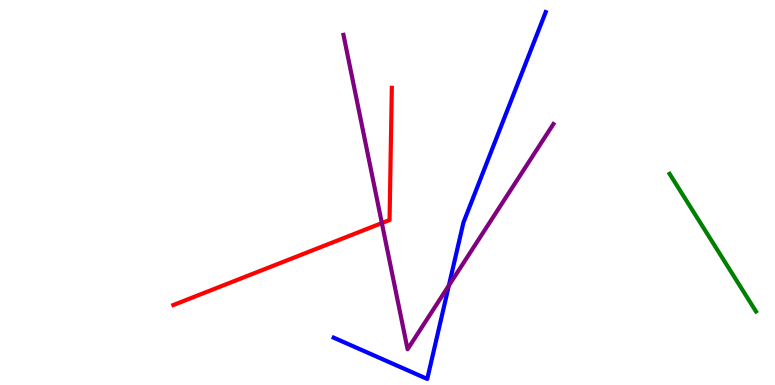[{'lines': ['blue', 'red'], 'intersections': []}, {'lines': ['green', 'red'], 'intersections': []}, {'lines': ['purple', 'red'], 'intersections': [{'x': 4.93, 'y': 4.21}]}, {'lines': ['blue', 'green'], 'intersections': []}, {'lines': ['blue', 'purple'], 'intersections': [{'x': 5.79, 'y': 2.58}]}, {'lines': ['green', 'purple'], 'intersections': []}]